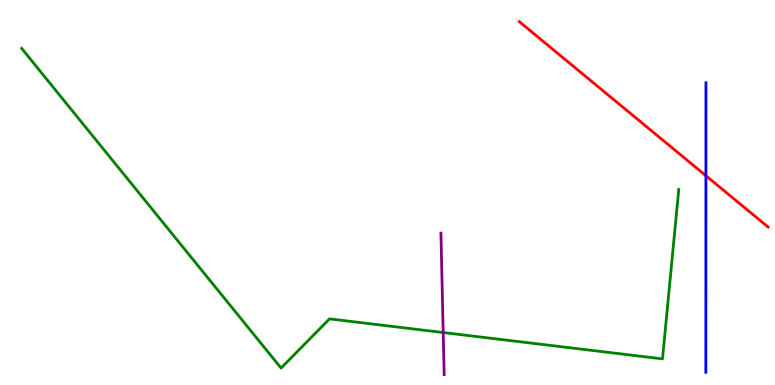[{'lines': ['blue', 'red'], 'intersections': [{'x': 9.11, 'y': 5.44}]}, {'lines': ['green', 'red'], 'intersections': []}, {'lines': ['purple', 'red'], 'intersections': []}, {'lines': ['blue', 'green'], 'intersections': []}, {'lines': ['blue', 'purple'], 'intersections': []}, {'lines': ['green', 'purple'], 'intersections': [{'x': 5.72, 'y': 1.36}]}]